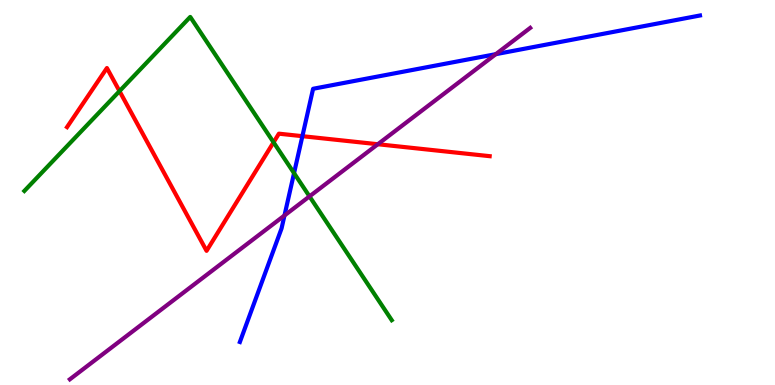[{'lines': ['blue', 'red'], 'intersections': [{'x': 3.9, 'y': 6.46}]}, {'lines': ['green', 'red'], 'intersections': [{'x': 1.54, 'y': 7.63}, {'x': 3.53, 'y': 6.3}]}, {'lines': ['purple', 'red'], 'intersections': [{'x': 4.88, 'y': 6.25}]}, {'lines': ['blue', 'green'], 'intersections': [{'x': 3.79, 'y': 5.5}]}, {'lines': ['blue', 'purple'], 'intersections': [{'x': 3.67, 'y': 4.4}, {'x': 6.4, 'y': 8.59}]}, {'lines': ['green', 'purple'], 'intersections': [{'x': 3.99, 'y': 4.9}]}]